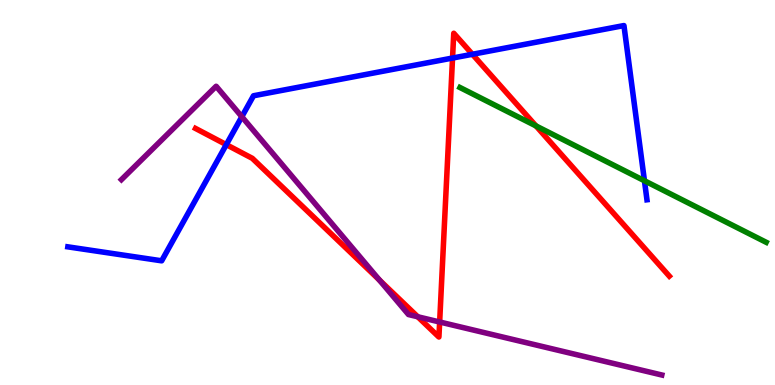[{'lines': ['blue', 'red'], 'intersections': [{'x': 2.92, 'y': 6.24}, {'x': 5.84, 'y': 8.49}, {'x': 6.1, 'y': 8.59}]}, {'lines': ['green', 'red'], 'intersections': [{'x': 6.92, 'y': 6.73}]}, {'lines': ['purple', 'red'], 'intersections': [{'x': 4.9, 'y': 2.73}, {'x': 5.39, 'y': 1.77}, {'x': 5.67, 'y': 1.64}]}, {'lines': ['blue', 'green'], 'intersections': [{'x': 8.32, 'y': 5.31}]}, {'lines': ['blue', 'purple'], 'intersections': [{'x': 3.12, 'y': 6.97}]}, {'lines': ['green', 'purple'], 'intersections': []}]